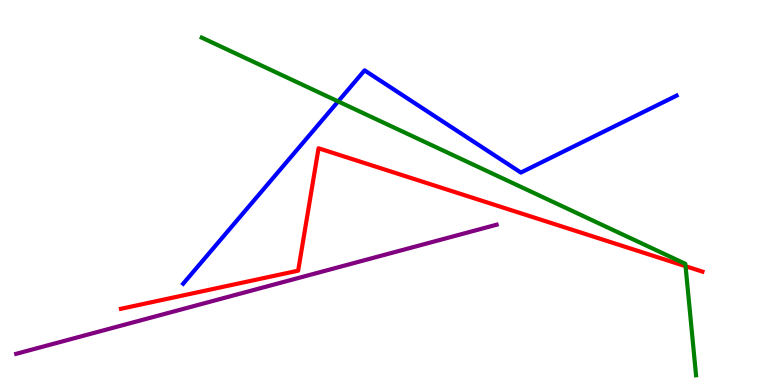[{'lines': ['blue', 'red'], 'intersections': []}, {'lines': ['green', 'red'], 'intersections': [{'x': 8.85, 'y': 3.09}]}, {'lines': ['purple', 'red'], 'intersections': []}, {'lines': ['blue', 'green'], 'intersections': [{'x': 4.36, 'y': 7.37}]}, {'lines': ['blue', 'purple'], 'intersections': []}, {'lines': ['green', 'purple'], 'intersections': []}]